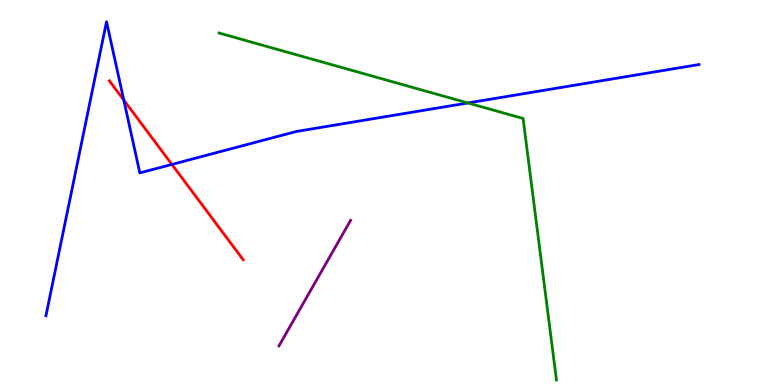[{'lines': ['blue', 'red'], 'intersections': [{'x': 1.6, 'y': 7.4}, {'x': 2.22, 'y': 5.73}]}, {'lines': ['green', 'red'], 'intersections': []}, {'lines': ['purple', 'red'], 'intersections': []}, {'lines': ['blue', 'green'], 'intersections': [{'x': 6.04, 'y': 7.33}]}, {'lines': ['blue', 'purple'], 'intersections': []}, {'lines': ['green', 'purple'], 'intersections': []}]